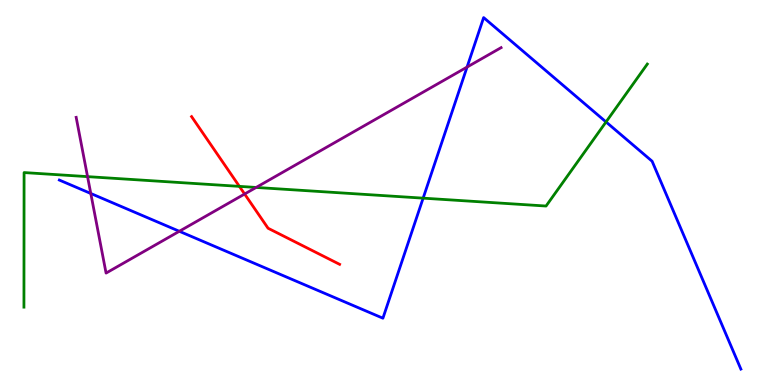[{'lines': ['blue', 'red'], 'intersections': []}, {'lines': ['green', 'red'], 'intersections': [{'x': 3.09, 'y': 5.16}]}, {'lines': ['purple', 'red'], 'intersections': [{'x': 3.16, 'y': 4.96}]}, {'lines': ['blue', 'green'], 'intersections': [{'x': 5.46, 'y': 4.85}, {'x': 7.82, 'y': 6.83}]}, {'lines': ['blue', 'purple'], 'intersections': [{'x': 1.17, 'y': 4.97}, {'x': 2.31, 'y': 3.99}, {'x': 6.03, 'y': 8.26}]}, {'lines': ['green', 'purple'], 'intersections': [{'x': 1.13, 'y': 5.41}, {'x': 3.3, 'y': 5.13}]}]